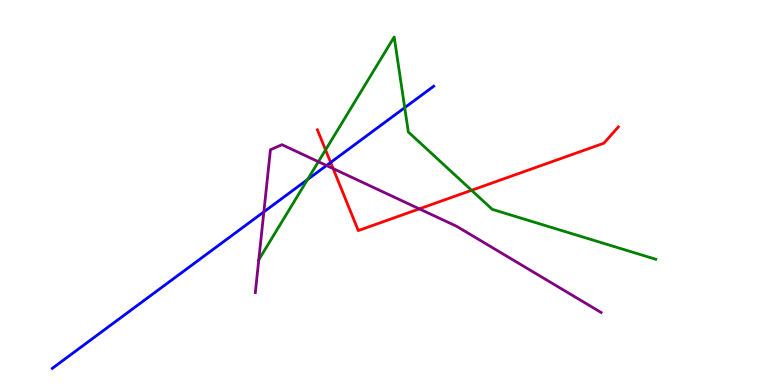[{'lines': ['blue', 'red'], 'intersections': [{'x': 4.27, 'y': 5.78}]}, {'lines': ['green', 'red'], 'intersections': [{'x': 4.2, 'y': 6.11}, {'x': 6.08, 'y': 5.06}]}, {'lines': ['purple', 'red'], 'intersections': [{'x': 4.3, 'y': 5.62}, {'x': 5.41, 'y': 4.57}]}, {'lines': ['blue', 'green'], 'intersections': [{'x': 3.97, 'y': 5.34}, {'x': 5.22, 'y': 7.2}]}, {'lines': ['blue', 'purple'], 'intersections': [{'x': 3.4, 'y': 4.5}, {'x': 4.21, 'y': 5.7}]}, {'lines': ['green', 'purple'], 'intersections': [{'x': 3.34, 'y': 3.25}, {'x': 4.11, 'y': 5.8}]}]